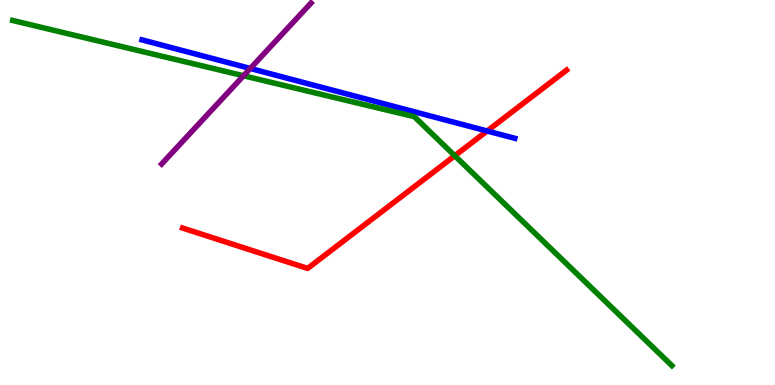[{'lines': ['blue', 'red'], 'intersections': [{'x': 6.29, 'y': 6.6}]}, {'lines': ['green', 'red'], 'intersections': [{'x': 5.87, 'y': 5.95}]}, {'lines': ['purple', 'red'], 'intersections': []}, {'lines': ['blue', 'green'], 'intersections': []}, {'lines': ['blue', 'purple'], 'intersections': [{'x': 3.23, 'y': 8.22}]}, {'lines': ['green', 'purple'], 'intersections': [{'x': 3.14, 'y': 8.03}]}]